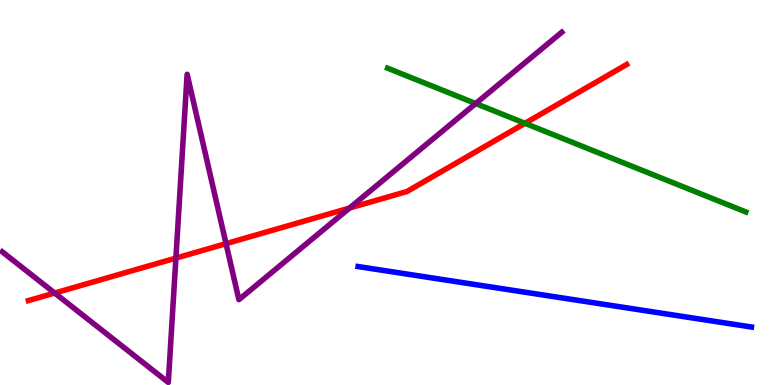[{'lines': ['blue', 'red'], 'intersections': []}, {'lines': ['green', 'red'], 'intersections': [{'x': 6.77, 'y': 6.8}]}, {'lines': ['purple', 'red'], 'intersections': [{'x': 0.705, 'y': 2.39}, {'x': 2.27, 'y': 3.3}, {'x': 2.92, 'y': 3.67}, {'x': 4.51, 'y': 4.6}]}, {'lines': ['blue', 'green'], 'intersections': []}, {'lines': ['blue', 'purple'], 'intersections': []}, {'lines': ['green', 'purple'], 'intersections': [{'x': 6.14, 'y': 7.31}]}]